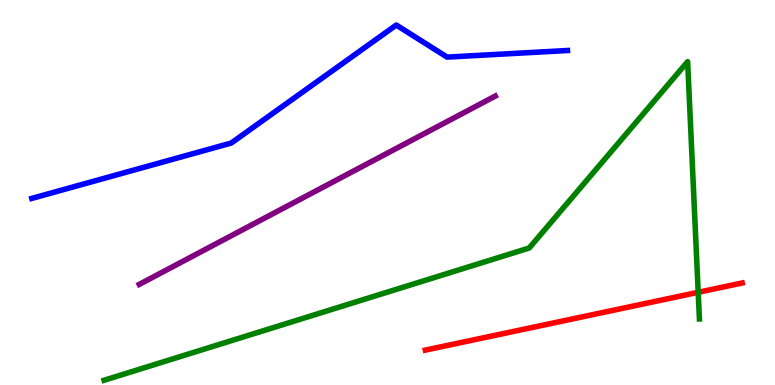[{'lines': ['blue', 'red'], 'intersections': []}, {'lines': ['green', 'red'], 'intersections': [{'x': 9.01, 'y': 2.41}]}, {'lines': ['purple', 'red'], 'intersections': []}, {'lines': ['blue', 'green'], 'intersections': []}, {'lines': ['blue', 'purple'], 'intersections': []}, {'lines': ['green', 'purple'], 'intersections': []}]